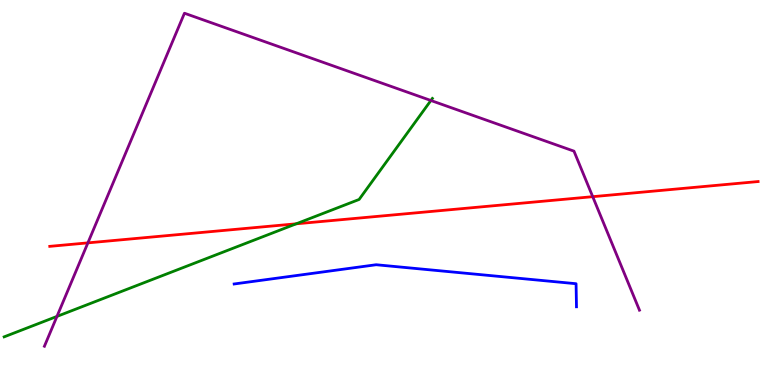[{'lines': ['blue', 'red'], 'intersections': []}, {'lines': ['green', 'red'], 'intersections': [{'x': 3.82, 'y': 4.19}]}, {'lines': ['purple', 'red'], 'intersections': [{'x': 1.13, 'y': 3.69}, {'x': 7.65, 'y': 4.89}]}, {'lines': ['blue', 'green'], 'intersections': []}, {'lines': ['blue', 'purple'], 'intersections': []}, {'lines': ['green', 'purple'], 'intersections': [{'x': 0.735, 'y': 1.78}, {'x': 5.56, 'y': 7.39}]}]